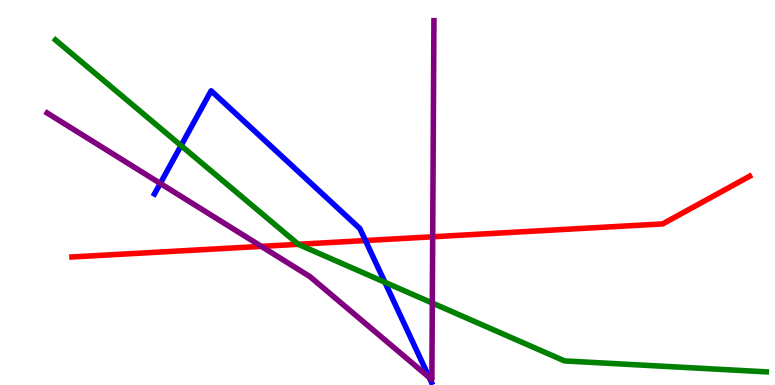[{'lines': ['blue', 'red'], 'intersections': [{'x': 4.72, 'y': 3.75}]}, {'lines': ['green', 'red'], 'intersections': [{'x': 3.85, 'y': 3.65}]}, {'lines': ['purple', 'red'], 'intersections': [{'x': 3.37, 'y': 3.6}, {'x': 5.58, 'y': 3.85}]}, {'lines': ['blue', 'green'], 'intersections': [{'x': 2.34, 'y': 6.22}, {'x': 4.97, 'y': 2.67}]}, {'lines': ['blue', 'purple'], 'intersections': [{'x': 2.07, 'y': 5.24}, {'x': 5.54, 'y': 0.197}]}, {'lines': ['green', 'purple'], 'intersections': [{'x': 5.58, 'y': 2.13}]}]